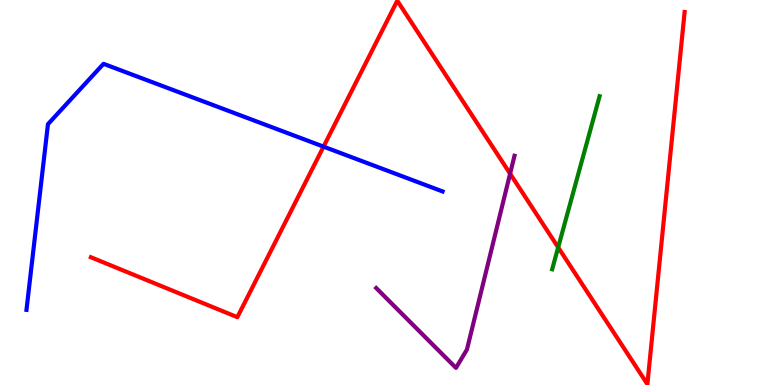[{'lines': ['blue', 'red'], 'intersections': [{'x': 4.17, 'y': 6.19}]}, {'lines': ['green', 'red'], 'intersections': [{'x': 7.2, 'y': 3.57}]}, {'lines': ['purple', 'red'], 'intersections': [{'x': 6.58, 'y': 5.49}]}, {'lines': ['blue', 'green'], 'intersections': []}, {'lines': ['blue', 'purple'], 'intersections': []}, {'lines': ['green', 'purple'], 'intersections': []}]